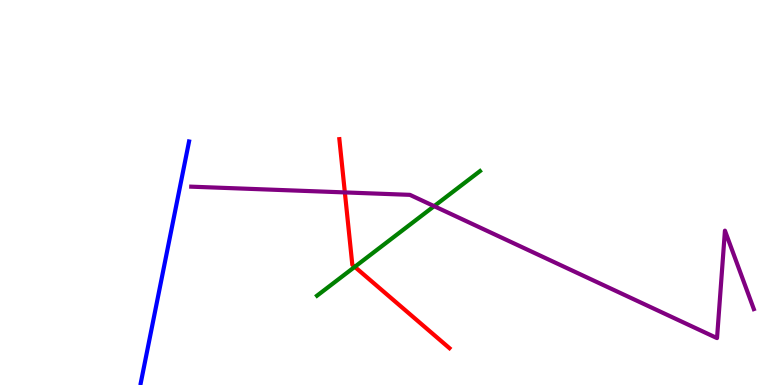[{'lines': ['blue', 'red'], 'intersections': []}, {'lines': ['green', 'red'], 'intersections': [{'x': 4.58, 'y': 3.07}]}, {'lines': ['purple', 'red'], 'intersections': [{'x': 4.45, 'y': 5.0}]}, {'lines': ['blue', 'green'], 'intersections': []}, {'lines': ['blue', 'purple'], 'intersections': []}, {'lines': ['green', 'purple'], 'intersections': [{'x': 5.6, 'y': 4.65}]}]